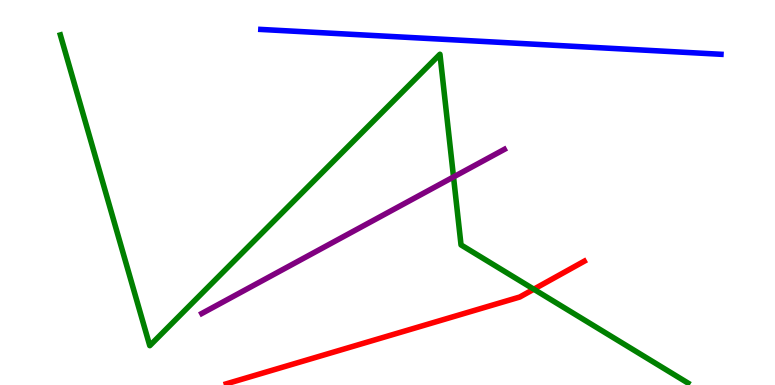[{'lines': ['blue', 'red'], 'intersections': []}, {'lines': ['green', 'red'], 'intersections': [{'x': 6.89, 'y': 2.49}]}, {'lines': ['purple', 'red'], 'intersections': []}, {'lines': ['blue', 'green'], 'intersections': []}, {'lines': ['blue', 'purple'], 'intersections': []}, {'lines': ['green', 'purple'], 'intersections': [{'x': 5.85, 'y': 5.4}]}]